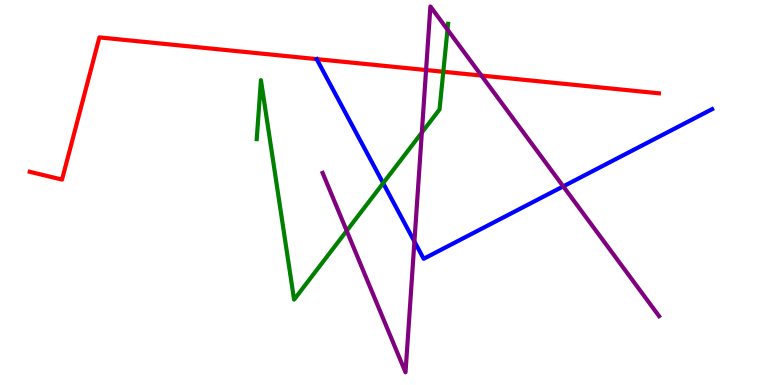[{'lines': ['blue', 'red'], 'intersections': []}, {'lines': ['green', 'red'], 'intersections': [{'x': 5.72, 'y': 8.14}]}, {'lines': ['purple', 'red'], 'intersections': [{'x': 5.5, 'y': 8.18}, {'x': 6.21, 'y': 8.04}]}, {'lines': ['blue', 'green'], 'intersections': [{'x': 4.94, 'y': 5.24}]}, {'lines': ['blue', 'purple'], 'intersections': [{'x': 5.35, 'y': 3.73}, {'x': 7.27, 'y': 5.16}]}, {'lines': ['green', 'purple'], 'intersections': [{'x': 4.47, 'y': 4.0}, {'x': 5.44, 'y': 6.56}, {'x': 5.77, 'y': 9.23}]}]